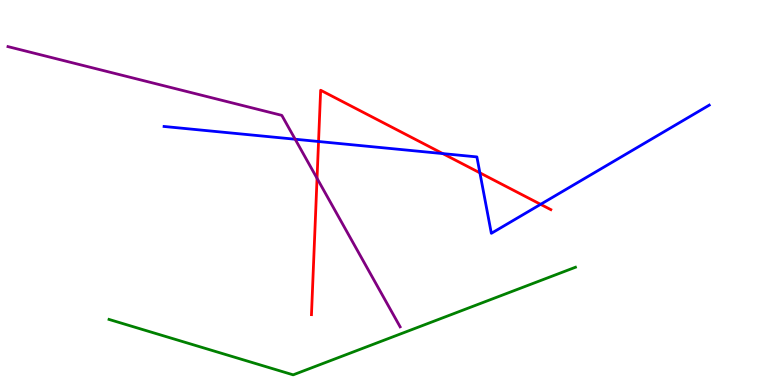[{'lines': ['blue', 'red'], 'intersections': [{'x': 4.11, 'y': 6.32}, {'x': 5.71, 'y': 6.01}, {'x': 6.19, 'y': 5.51}, {'x': 6.98, 'y': 4.69}]}, {'lines': ['green', 'red'], 'intersections': []}, {'lines': ['purple', 'red'], 'intersections': [{'x': 4.09, 'y': 5.37}]}, {'lines': ['blue', 'green'], 'intersections': []}, {'lines': ['blue', 'purple'], 'intersections': [{'x': 3.81, 'y': 6.38}]}, {'lines': ['green', 'purple'], 'intersections': []}]